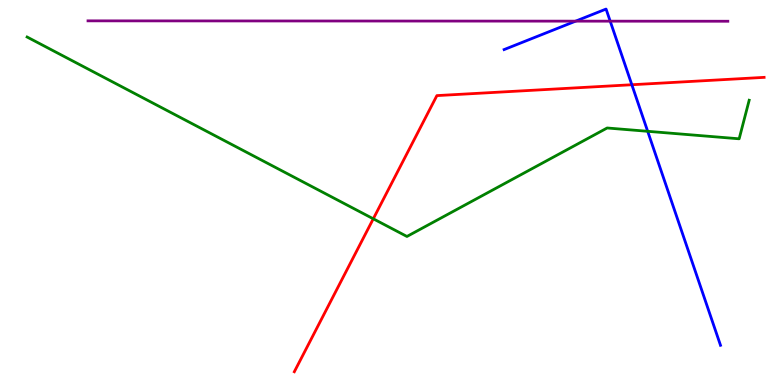[{'lines': ['blue', 'red'], 'intersections': [{'x': 8.15, 'y': 7.8}]}, {'lines': ['green', 'red'], 'intersections': [{'x': 4.82, 'y': 4.32}]}, {'lines': ['purple', 'red'], 'intersections': []}, {'lines': ['blue', 'green'], 'intersections': [{'x': 8.36, 'y': 6.59}]}, {'lines': ['blue', 'purple'], 'intersections': [{'x': 7.43, 'y': 9.45}, {'x': 7.87, 'y': 9.45}]}, {'lines': ['green', 'purple'], 'intersections': []}]